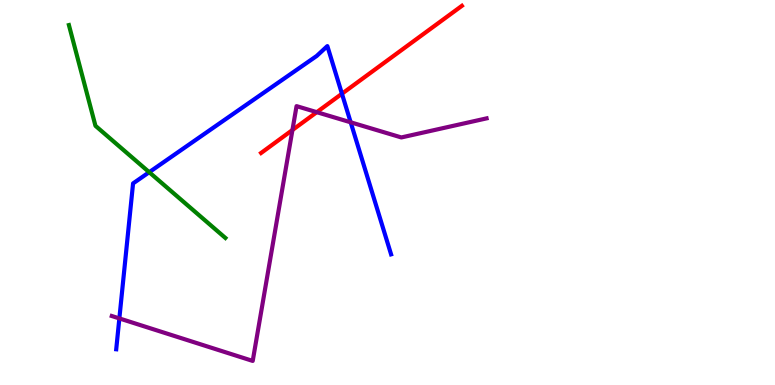[{'lines': ['blue', 'red'], 'intersections': [{'x': 4.41, 'y': 7.57}]}, {'lines': ['green', 'red'], 'intersections': []}, {'lines': ['purple', 'red'], 'intersections': [{'x': 3.77, 'y': 6.62}, {'x': 4.09, 'y': 7.09}]}, {'lines': ['blue', 'green'], 'intersections': [{'x': 1.93, 'y': 5.53}]}, {'lines': ['blue', 'purple'], 'intersections': [{'x': 1.54, 'y': 1.73}, {'x': 4.52, 'y': 6.82}]}, {'lines': ['green', 'purple'], 'intersections': []}]